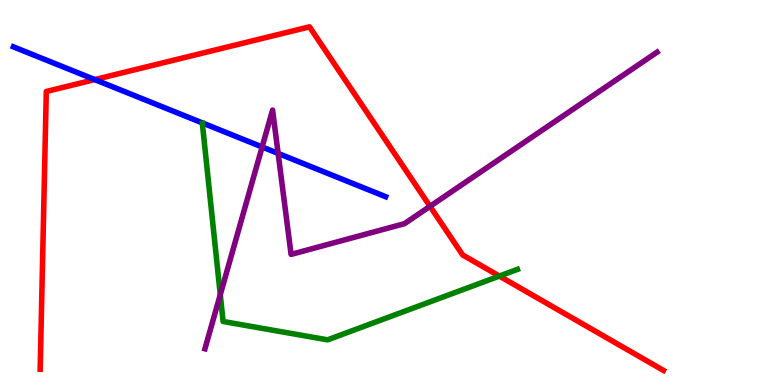[{'lines': ['blue', 'red'], 'intersections': [{'x': 1.22, 'y': 7.93}]}, {'lines': ['green', 'red'], 'intersections': [{'x': 6.44, 'y': 2.83}]}, {'lines': ['purple', 'red'], 'intersections': [{'x': 5.55, 'y': 4.64}]}, {'lines': ['blue', 'green'], 'intersections': []}, {'lines': ['blue', 'purple'], 'intersections': [{'x': 3.38, 'y': 6.18}, {'x': 3.59, 'y': 6.02}]}, {'lines': ['green', 'purple'], 'intersections': [{'x': 2.84, 'y': 2.35}]}]